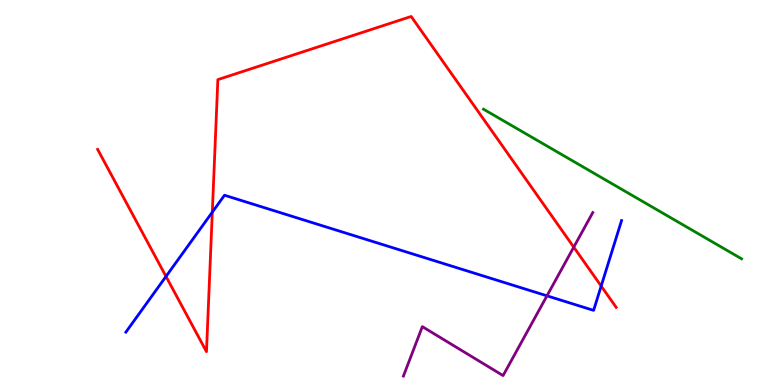[{'lines': ['blue', 'red'], 'intersections': [{'x': 2.14, 'y': 2.82}, {'x': 2.74, 'y': 4.49}, {'x': 7.76, 'y': 2.57}]}, {'lines': ['green', 'red'], 'intersections': []}, {'lines': ['purple', 'red'], 'intersections': [{'x': 7.4, 'y': 3.58}]}, {'lines': ['blue', 'green'], 'intersections': []}, {'lines': ['blue', 'purple'], 'intersections': [{'x': 7.06, 'y': 2.32}]}, {'lines': ['green', 'purple'], 'intersections': []}]